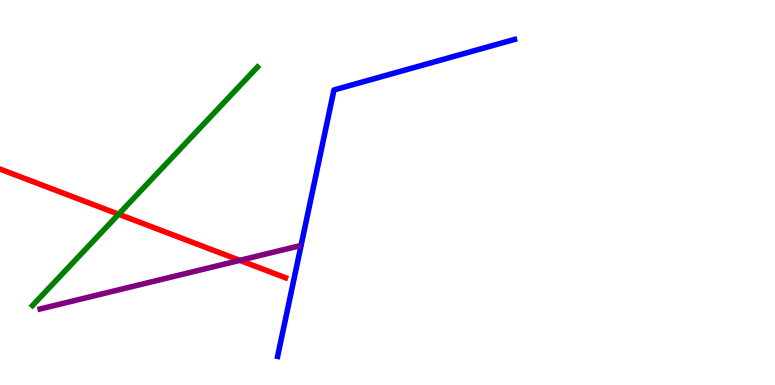[{'lines': ['blue', 'red'], 'intersections': []}, {'lines': ['green', 'red'], 'intersections': [{'x': 1.53, 'y': 4.44}]}, {'lines': ['purple', 'red'], 'intersections': [{'x': 3.09, 'y': 3.24}]}, {'lines': ['blue', 'green'], 'intersections': []}, {'lines': ['blue', 'purple'], 'intersections': []}, {'lines': ['green', 'purple'], 'intersections': []}]